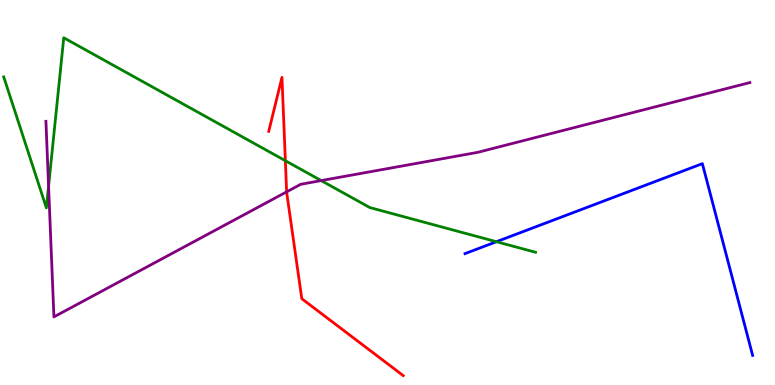[{'lines': ['blue', 'red'], 'intersections': []}, {'lines': ['green', 'red'], 'intersections': [{'x': 3.68, 'y': 5.83}]}, {'lines': ['purple', 'red'], 'intersections': [{'x': 3.7, 'y': 5.02}]}, {'lines': ['blue', 'green'], 'intersections': [{'x': 6.41, 'y': 3.72}]}, {'lines': ['blue', 'purple'], 'intersections': []}, {'lines': ['green', 'purple'], 'intersections': [{'x': 0.627, 'y': 5.16}, {'x': 4.14, 'y': 5.31}]}]